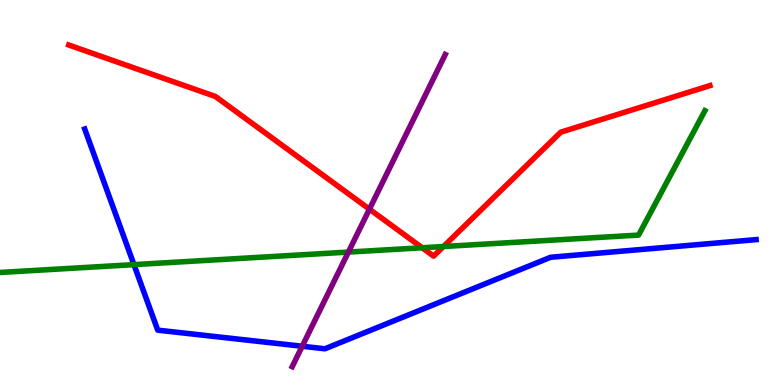[{'lines': ['blue', 'red'], 'intersections': []}, {'lines': ['green', 'red'], 'intersections': [{'x': 5.45, 'y': 3.56}, {'x': 5.72, 'y': 3.6}]}, {'lines': ['purple', 'red'], 'intersections': [{'x': 4.77, 'y': 4.57}]}, {'lines': ['blue', 'green'], 'intersections': [{'x': 1.73, 'y': 3.13}]}, {'lines': ['blue', 'purple'], 'intersections': [{'x': 3.9, 'y': 1.01}]}, {'lines': ['green', 'purple'], 'intersections': [{'x': 4.5, 'y': 3.45}]}]